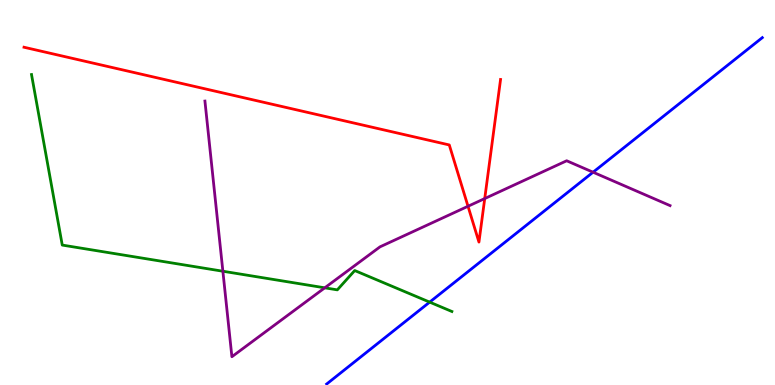[{'lines': ['blue', 'red'], 'intersections': []}, {'lines': ['green', 'red'], 'intersections': []}, {'lines': ['purple', 'red'], 'intersections': [{'x': 6.04, 'y': 4.64}, {'x': 6.25, 'y': 4.84}]}, {'lines': ['blue', 'green'], 'intersections': [{'x': 5.54, 'y': 2.15}]}, {'lines': ['blue', 'purple'], 'intersections': [{'x': 7.65, 'y': 5.53}]}, {'lines': ['green', 'purple'], 'intersections': [{'x': 2.88, 'y': 2.96}, {'x': 4.19, 'y': 2.52}]}]